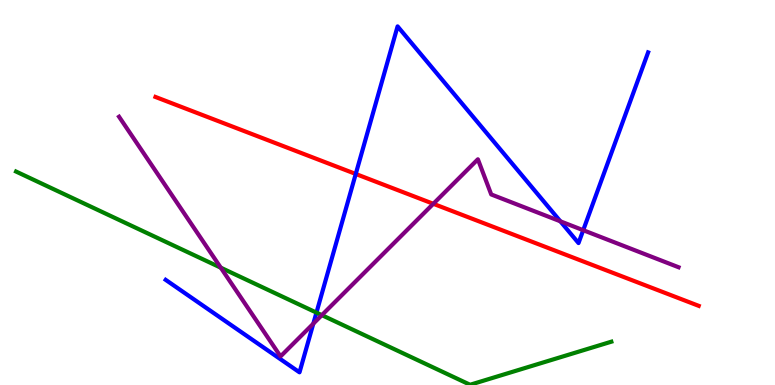[{'lines': ['blue', 'red'], 'intersections': [{'x': 4.59, 'y': 5.48}]}, {'lines': ['green', 'red'], 'intersections': []}, {'lines': ['purple', 'red'], 'intersections': [{'x': 5.59, 'y': 4.71}]}, {'lines': ['blue', 'green'], 'intersections': [{'x': 4.08, 'y': 1.88}]}, {'lines': ['blue', 'purple'], 'intersections': [{'x': 4.04, 'y': 1.59}, {'x': 7.23, 'y': 4.25}, {'x': 7.53, 'y': 4.02}]}, {'lines': ['green', 'purple'], 'intersections': [{'x': 2.85, 'y': 3.05}, {'x': 4.15, 'y': 1.81}]}]